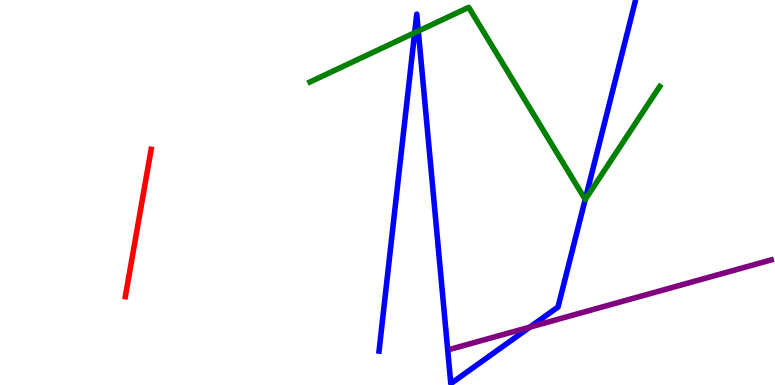[{'lines': ['blue', 'red'], 'intersections': []}, {'lines': ['green', 'red'], 'intersections': []}, {'lines': ['purple', 'red'], 'intersections': []}, {'lines': ['blue', 'green'], 'intersections': [{'x': 5.35, 'y': 9.15}, {'x': 5.4, 'y': 9.19}, {'x': 7.55, 'y': 4.82}]}, {'lines': ['blue', 'purple'], 'intersections': [{'x': 6.84, 'y': 1.5}]}, {'lines': ['green', 'purple'], 'intersections': []}]